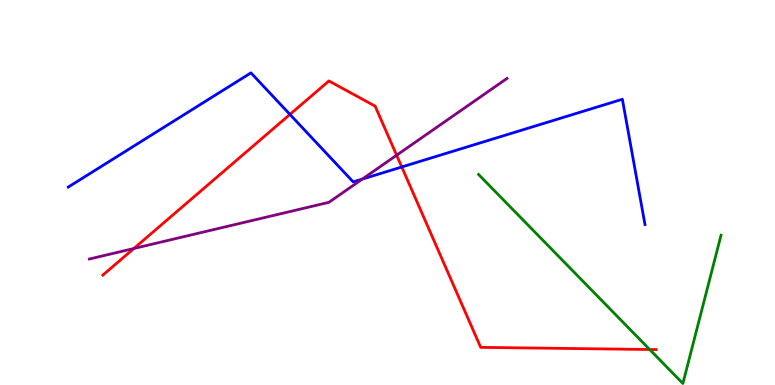[{'lines': ['blue', 'red'], 'intersections': [{'x': 3.74, 'y': 7.03}, {'x': 5.18, 'y': 5.66}]}, {'lines': ['green', 'red'], 'intersections': [{'x': 8.38, 'y': 0.922}]}, {'lines': ['purple', 'red'], 'intersections': [{'x': 1.73, 'y': 3.55}, {'x': 5.12, 'y': 5.97}]}, {'lines': ['blue', 'green'], 'intersections': []}, {'lines': ['blue', 'purple'], 'intersections': [{'x': 4.68, 'y': 5.35}]}, {'lines': ['green', 'purple'], 'intersections': []}]